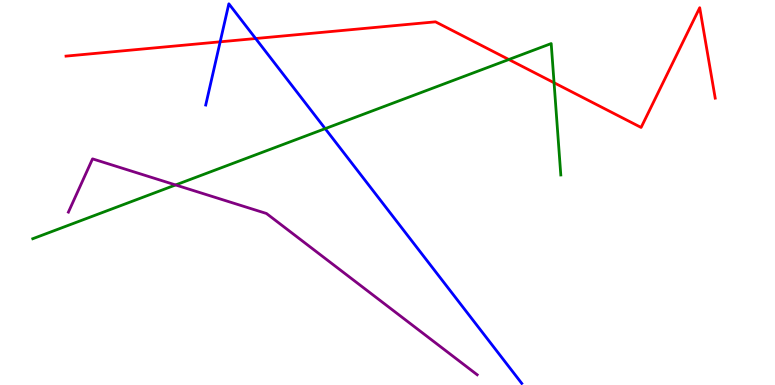[{'lines': ['blue', 'red'], 'intersections': [{'x': 2.84, 'y': 8.91}, {'x': 3.3, 'y': 9.0}]}, {'lines': ['green', 'red'], 'intersections': [{'x': 6.57, 'y': 8.45}, {'x': 7.15, 'y': 7.85}]}, {'lines': ['purple', 'red'], 'intersections': []}, {'lines': ['blue', 'green'], 'intersections': [{'x': 4.2, 'y': 6.66}]}, {'lines': ['blue', 'purple'], 'intersections': []}, {'lines': ['green', 'purple'], 'intersections': [{'x': 2.27, 'y': 5.2}]}]